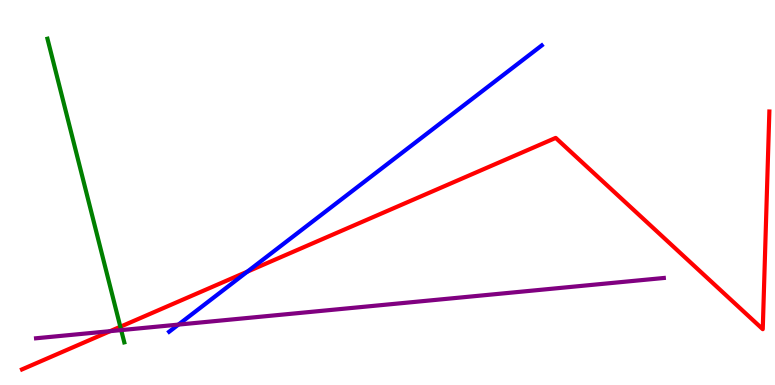[{'lines': ['blue', 'red'], 'intersections': [{'x': 3.19, 'y': 2.94}]}, {'lines': ['green', 'red'], 'intersections': [{'x': 1.55, 'y': 1.51}]}, {'lines': ['purple', 'red'], 'intersections': [{'x': 1.42, 'y': 1.4}]}, {'lines': ['blue', 'green'], 'intersections': []}, {'lines': ['blue', 'purple'], 'intersections': [{'x': 2.3, 'y': 1.57}]}, {'lines': ['green', 'purple'], 'intersections': [{'x': 1.56, 'y': 1.43}]}]